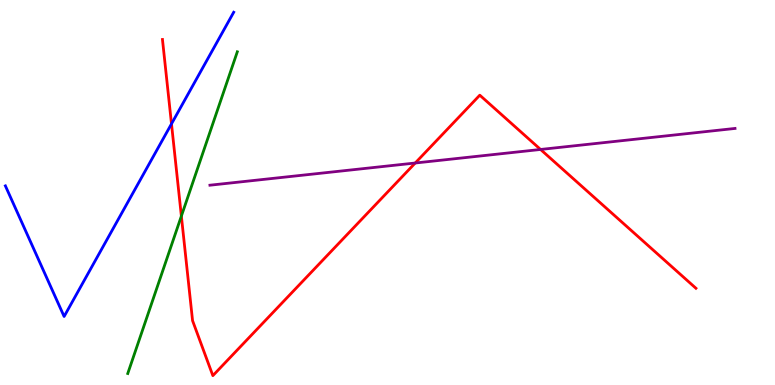[{'lines': ['blue', 'red'], 'intersections': [{'x': 2.21, 'y': 6.78}]}, {'lines': ['green', 'red'], 'intersections': [{'x': 2.34, 'y': 4.39}]}, {'lines': ['purple', 'red'], 'intersections': [{'x': 5.36, 'y': 5.77}, {'x': 6.97, 'y': 6.12}]}, {'lines': ['blue', 'green'], 'intersections': []}, {'lines': ['blue', 'purple'], 'intersections': []}, {'lines': ['green', 'purple'], 'intersections': []}]